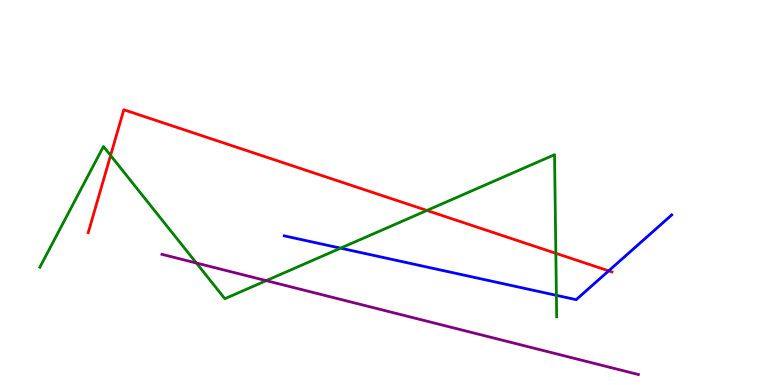[{'lines': ['blue', 'red'], 'intersections': [{'x': 7.85, 'y': 2.96}]}, {'lines': ['green', 'red'], 'intersections': [{'x': 1.43, 'y': 5.96}, {'x': 5.51, 'y': 4.53}, {'x': 7.17, 'y': 3.42}]}, {'lines': ['purple', 'red'], 'intersections': []}, {'lines': ['blue', 'green'], 'intersections': [{'x': 4.39, 'y': 3.55}, {'x': 7.18, 'y': 2.33}]}, {'lines': ['blue', 'purple'], 'intersections': []}, {'lines': ['green', 'purple'], 'intersections': [{'x': 2.53, 'y': 3.17}, {'x': 3.44, 'y': 2.71}]}]